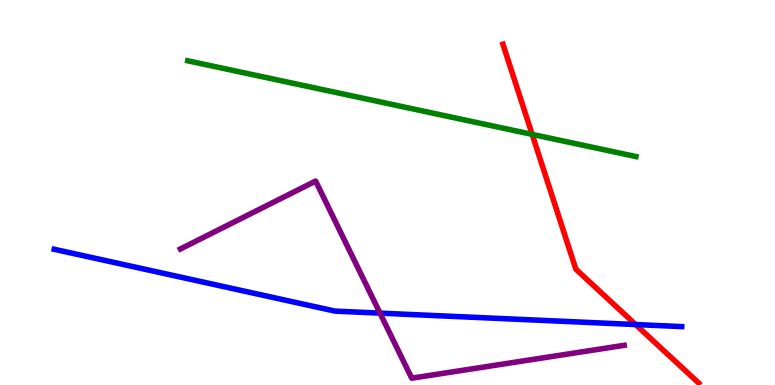[{'lines': ['blue', 'red'], 'intersections': [{'x': 8.2, 'y': 1.57}]}, {'lines': ['green', 'red'], 'intersections': [{'x': 6.87, 'y': 6.51}]}, {'lines': ['purple', 'red'], 'intersections': []}, {'lines': ['blue', 'green'], 'intersections': []}, {'lines': ['blue', 'purple'], 'intersections': [{'x': 4.9, 'y': 1.87}]}, {'lines': ['green', 'purple'], 'intersections': []}]